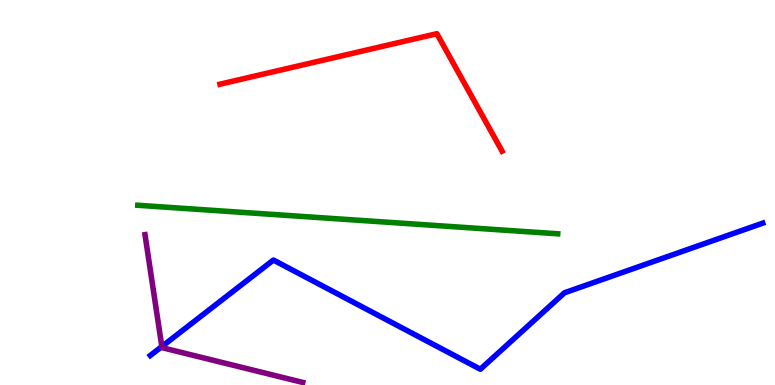[{'lines': ['blue', 'red'], 'intersections': []}, {'lines': ['green', 'red'], 'intersections': []}, {'lines': ['purple', 'red'], 'intersections': []}, {'lines': ['blue', 'green'], 'intersections': []}, {'lines': ['blue', 'purple'], 'intersections': [{'x': 2.09, 'y': 0.999}]}, {'lines': ['green', 'purple'], 'intersections': []}]